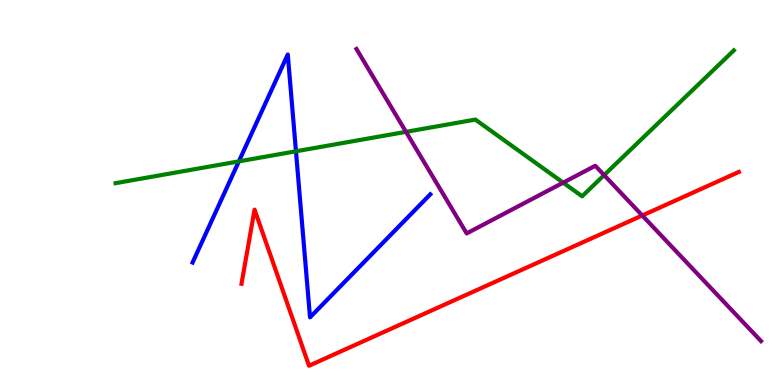[{'lines': ['blue', 'red'], 'intersections': []}, {'lines': ['green', 'red'], 'intersections': []}, {'lines': ['purple', 'red'], 'intersections': [{'x': 8.29, 'y': 4.4}]}, {'lines': ['blue', 'green'], 'intersections': [{'x': 3.08, 'y': 5.81}, {'x': 3.82, 'y': 6.07}]}, {'lines': ['blue', 'purple'], 'intersections': []}, {'lines': ['green', 'purple'], 'intersections': [{'x': 5.24, 'y': 6.58}, {'x': 7.27, 'y': 5.26}, {'x': 7.8, 'y': 5.45}]}]